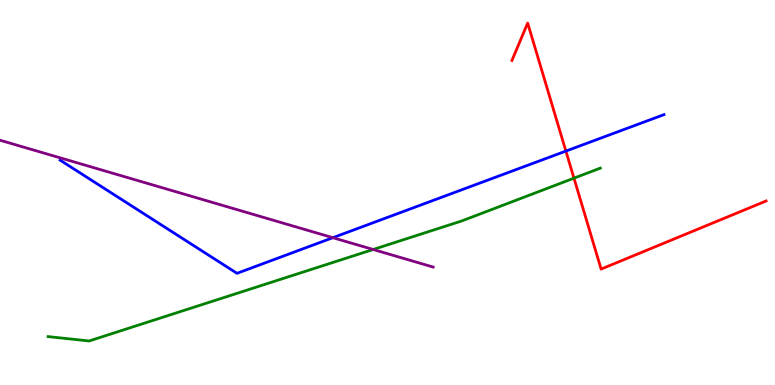[{'lines': ['blue', 'red'], 'intersections': [{'x': 7.3, 'y': 6.08}]}, {'lines': ['green', 'red'], 'intersections': [{'x': 7.41, 'y': 5.37}]}, {'lines': ['purple', 'red'], 'intersections': []}, {'lines': ['blue', 'green'], 'intersections': []}, {'lines': ['blue', 'purple'], 'intersections': [{'x': 4.3, 'y': 3.83}]}, {'lines': ['green', 'purple'], 'intersections': [{'x': 4.81, 'y': 3.52}]}]